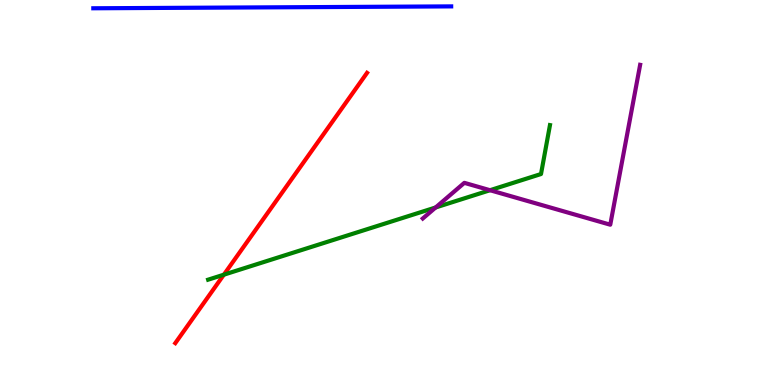[{'lines': ['blue', 'red'], 'intersections': []}, {'lines': ['green', 'red'], 'intersections': [{'x': 2.89, 'y': 2.87}]}, {'lines': ['purple', 'red'], 'intersections': []}, {'lines': ['blue', 'green'], 'intersections': []}, {'lines': ['blue', 'purple'], 'intersections': []}, {'lines': ['green', 'purple'], 'intersections': [{'x': 5.62, 'y': 4.61}, {'x': 6.32, 'y': 5.06}]}]